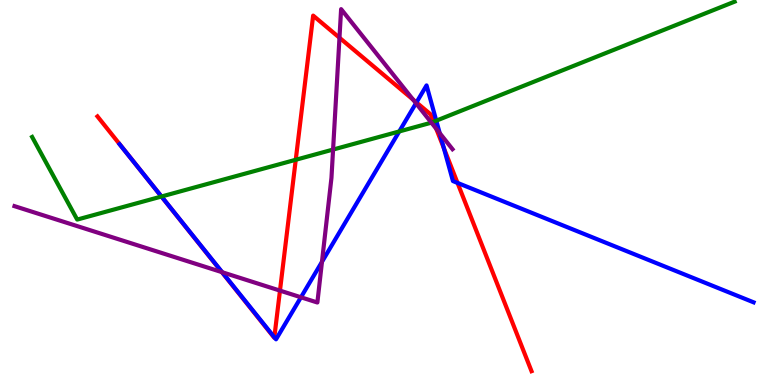[{'lines': ['blue', 'red'], 'intersections': [{'x': 1.82, 'y': 5.57}, {'x': 3.54, 'y': 1.24}, {'x': 5.37, 'y': 7.34}, {'x': 5.73, 'y': 6.15}, {'x': 5.9, 'y': 5.25}]}, {'lines': ['green', 'red'], 'intersections': [{'x': 2.08, 'y': 4.9}, {'x': 3.82, 'y': 5.85}, {'x': 5.59, 'y': 6.84}]}, {'lines': ['purple', 'red'], 'intersections': [{'x': 2.86, 'y': 2.93}, {'x': 3.61, 'y': 2.45}, {'x': 4.38, 'y': 9.02}, {'x': 5.33, 'y': 7.41}, {'x': 5.63, 'y': 6.66}]}, {'lines': ['blue', 'green'], 'intersections': [{'x': 2.08, 'y': 4.9}, {'x': 5.15, 'y': 6.59}, {'x': 5.63, 'y': 6.87}]}, {'lines': ['blue', 'purple'], 'intersections': [{'x': 2.87, 'y': 2.93}, {'x': 3.88, 'y': 2.28}, {'x': 4.15, 'y': 3.2}, {'x': 5.37, 'y': 7.32}, {'x': 5.67, 'y': 6.54}]}, {'lines': ['green', 'purple'], 'intersections': [{'x': 4.3, 'y': 6.12}, {'x': 5.57, 'y': 6.81}]}]